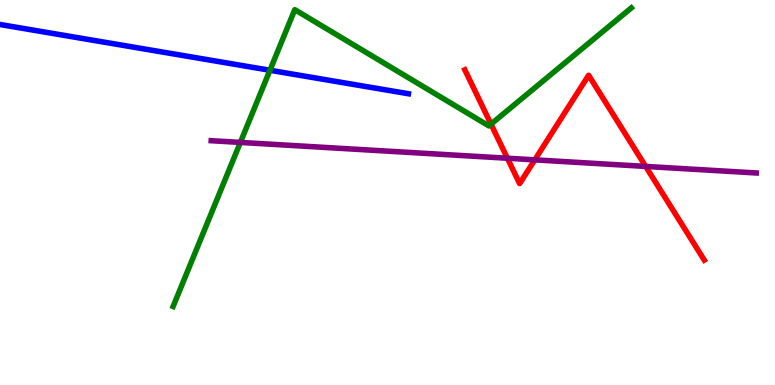[{'lines': ['blue', 'red'], 'intersections': []}, {'lines': ['green', 'red'], 'intersections': [{'x': 6.34, 'y': 6.78}]}, {'lines': ['purple', 'red'], 'intersections': [{'x': 6.55, 'y': 5.89}, {'x': 6.9, 'y': 5.85}, {'x': 8.33, 'y': 5.68}]}, {'lines': ['blue', 'green'], 'intersections': [{'x': 3.48, 'y': 8.17}]}, {'lines': ['blue', 'purple'], 'intersections': []}, {'lines': ['green', 'purple'], 'intersections': [{'x': 3.1, 'y': 6.3}]}]